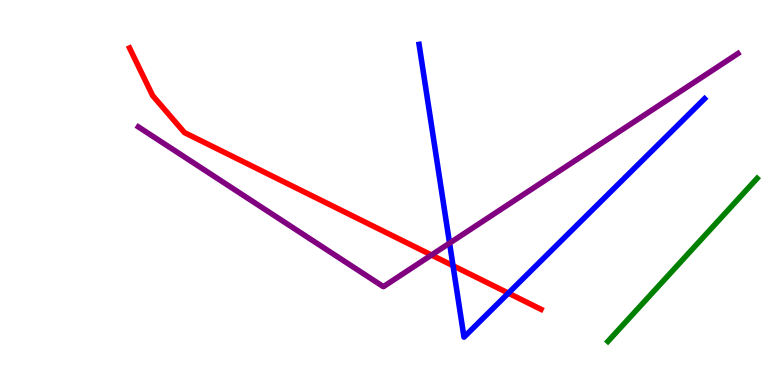[{'lines': ['blue', 'red'], 'intersections': [{'x': 5.85, 'y': 3.1}, {'x': 6.56, 'y': 2.39}]}, {'lines': ['green', 'red'], 'intersections': []}, {'lines': ['purple', 'red'], 'intersections': [{'x': 5.57, 'y': 3.38}]}, {'lines': ['blue', 'green'], 'intersections': []}, {'lines': ['blue', 'purple'], 'intersections': [{'x': 5.8, 'y': 3.68}]}, {'lines': ['green', 'purple'], 'intersections': []}]